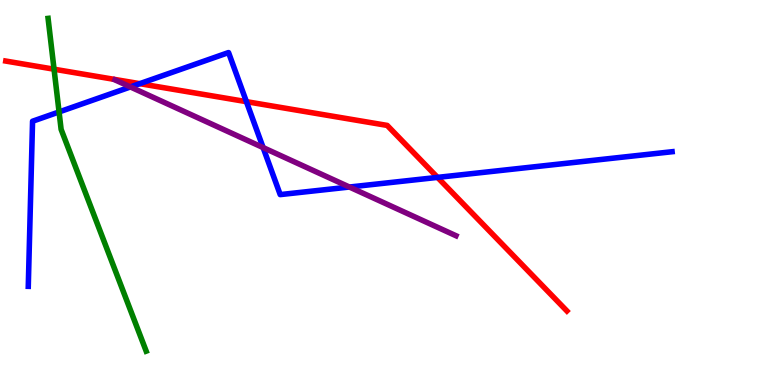[{'lines': ['blue', 'red'], 'intersections': [{'x': 1.8, 'y': 7.83}, {'x': 3.18, 'y': 7.36}, {'x': 5.65, 'y': 5.39}]}, {'lines': ['green', 'red'], 'intersections': [{'x': 0.697, 'y': 8.2}]}, {'lines': ['purple', 'red'], 'intersections': []}, {'lines': ['blue', 'green'], 'intersections': [{'x': 0.762, 'y': 7.09}]}, {'lines': ['blue', 'purple'], 'intersections': [{'x': 1.68, 'y': 7.74}, {'x': 3.39, 'y': 6.17}, {'x': 4.51, 'y': 5.14}]}, {'lines': ['green', 'purple'], 'intersections': []}]